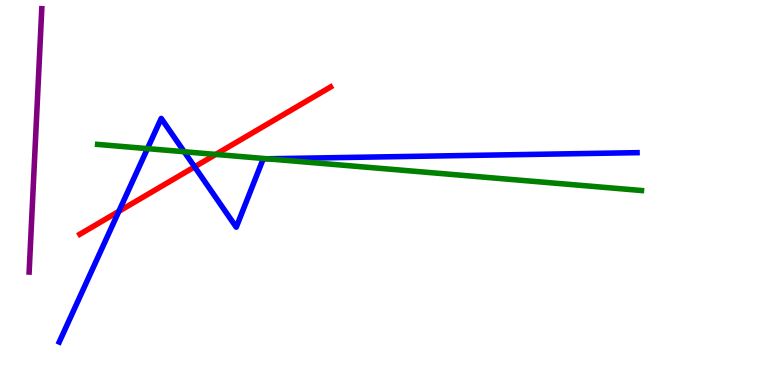[{'lines': ['blue', 'red'], 'intersections': [{'x': 1.53, 'y': 4.51}, {'x': 2.51, 'y': 5.67}]}, {'lines': ['green', 'red'], 'intersections': [{'x': 2.78, 'y': 5.99}]}, {'lines': ['purple', 'red'], 'intersections': []}, {'lines': ['blue', 'green'], 'intersections': [{'x': 1.9, 'y': 6.14}, {'x': 2.38, 'y': 6.06}, {'x': 3.45, 'y': 5.88}]}, {'lines': ['blue', 'purple'], 'intersections': []}, {'lines': ['green', 'purple'], 'intersections': []}]